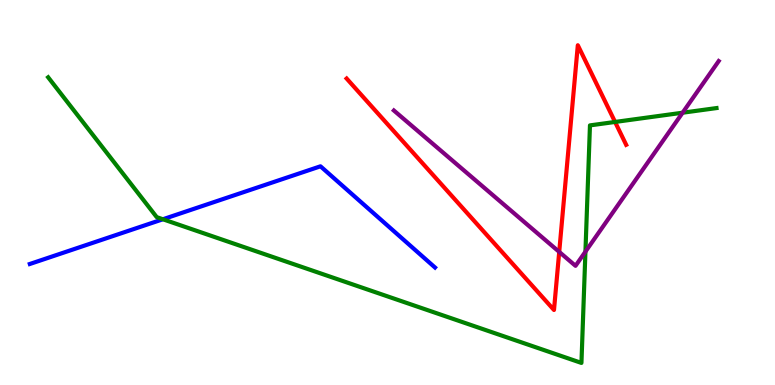[{'lines': ['blue', 'red'], 'intersections': []}, {'lines': ['green', 'red'], 'intersections': [{'x': 7.94, 'y': 6.83}]}, {'lines': ['purple', 'red'], 'intersections': [{'x': 7.22, 'y': 3.46}]}, {'lines': ['blue', 'green'], 'intersections': [{'x': 2.1, 'y': 4.3}]}, {'lines': ['blue', 'purple'], 'intersections': []}, {'lines': ['green', 'purple'], 'intersections': [{'x': 7.55, 'y': 3.46}, {'x': 8.81, 'y': 7.07}]}]